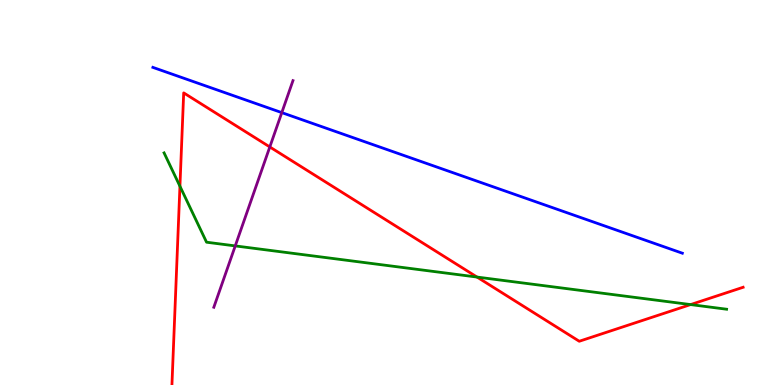[{'lines': ['blue', 'red'], 'intersections': []}, {'lines': ['green', 'red'], 'intersections': [{'x': 2.32, 'y': 5.16}, {'x': 6.16, 'y': 2.8}, {'x': 8.91, 'y': 2.09}]}, {'lines': ['purple', 'red'], 'intersections': [{'x': 3.48, 'y': 6.18}]}, {'lines': ['blue', 'green'], 'intersections': []}, {'lines': ['blue', 'purple'], 'intersections': [{'x': 3.64, 'y': 7.07}]}, {'lines': ['green', 'purple'], 'intersections': [{'x': 3.04, 'y': 3.61}]}]